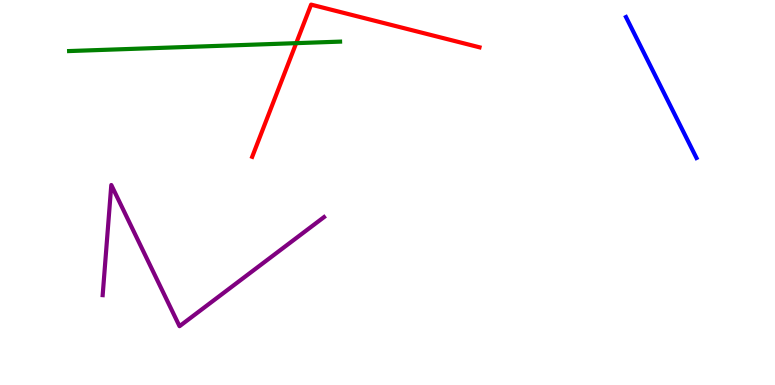[{'lines': ['blue', 'red'], 'intersections': []}, {'lines': ['green', 'red'], 'intersections': [{'x': 3.82, 'y': 8.88}]}, {'lines': ['purple', 'red'], 'intersections': []}, {'lines': ['blue', 'green'], 'intersections': []}, {'lines': ['blue', 'purple'], 'intersections': []}, {'lines': ['green', 'purple'], 'intersections': []}]